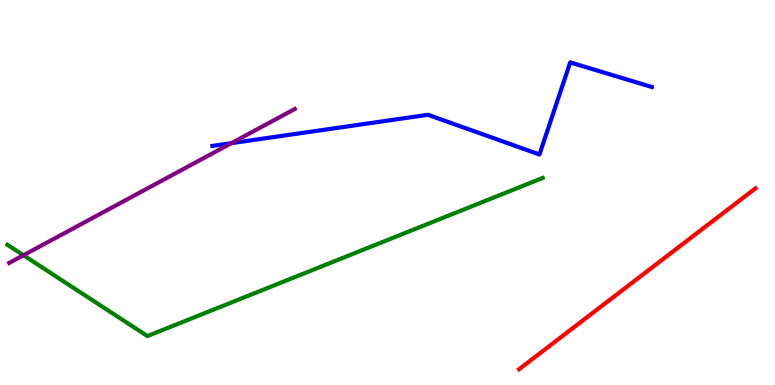[{'lines': ['blue', 'red'], 'intersections': []}, {'lines': ['green', 'red'], 'intersections': []}, {'lines': ['purple', 'red'], 'intersections': []}, {'lines': ['blue', 'green'], 'intersections': []}, {'lines': ['blue', 'purple'], 'intersections': [{'x': 2.99, 'y': 6.28}]}, {'lines': ['green', 'purple'], 'intersections': [{'x': 0.303, 'y': 3.37}]}]